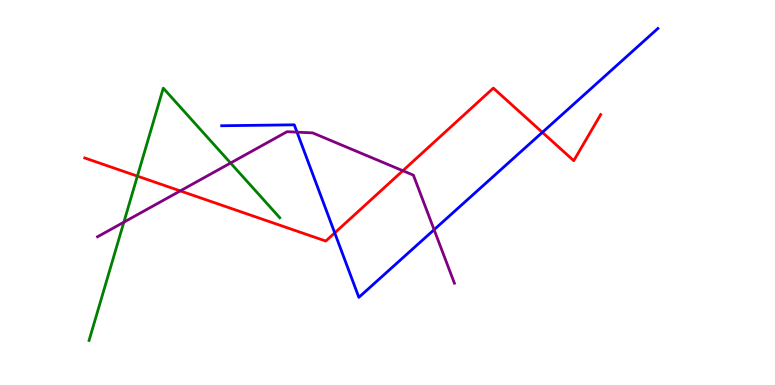[{'lines': ['blue', 'red'], 'intersections': [{'x': 4.32, 'y': 3.95}, {'x': 7.0, 'y': 6.56}]}, {'lines': ['green', 'red'], 'intersections': [{'x': 1.77, 'y': 5.43}]}, {'lines': ['purple', 'red'], 'intersections': [{'x': 2.33, 'y': 5.04}, {'x': 5.2, 'y': 5.57}]}, {'lines': ['blue', 'green'], 'intersections': []}, {'lines': ['blue', 'purple'], 'intersections': [{'x': 3.83, 'y': 6.57}, {'x': 5.6, 'y': 4.03}]}, {'lines': ['green', 'purple'], 'intersections': [{'x': 1.6, 'y': 4.23}, {'x': 2.98, 'y': 5.77}]}]